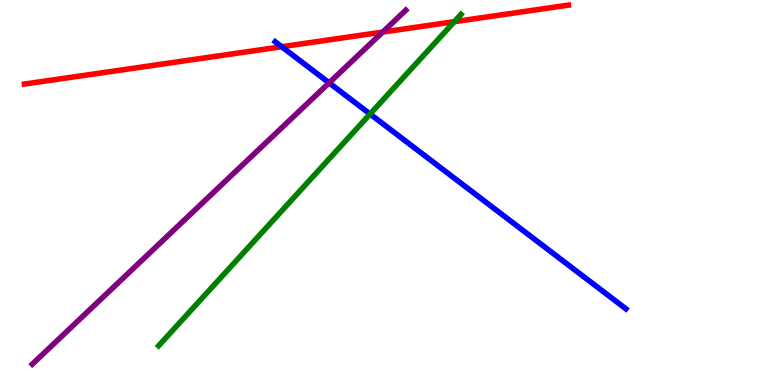[{'lines': ['blue', 'red'], 'intersections': [{'x': 3.63, 'y': 8.79}]}, {'lines': ['green', 'red'], 'intersections': [{'x': 5.86, 'y': 9.44}]}, {'lines': ['purple', 'red'], 'intersections': [{'x': 4.94, 'y': 9.17}]}, {'lines': ['blue', 'green'], 'intersections': [{'x': 4.78, 'y': 7.04}]}, {'lines': ['blue', 'purple'], 'intersections': [{'x': 4.25, 'y': 7.85}]}, {'lines': ['green', 'purple'], 'intersections': []}]